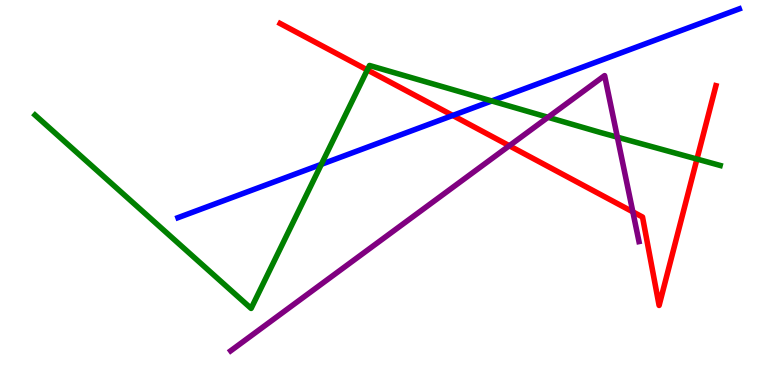[{'lines': ['blue', 'red'], 'intersections': [{'x': 5.84, 'y': 7.0}]}, {'lines': ['green', 'red'], 'intersections': [{'x': 4.74, 'y': 8.18}, {'x': 8.99, 'y': 5.87}]}, {'lines': ['purple', 'red'], 'intersections': [{'x': 6.57, 'y': 6.21}, {'x': 8.17, 'y': 4.5}]}, {'lines': ['blue', 'green'], 'intersections': [{'x': 4.15, 'y': 5.73}, {'x': 6.34, 'y': 7.38}]}, {'lines': ['blue', 'purple'], 'intersections': []}, {'lines': ['green', 'purple'], 'intersections': [{'x': 7.07, 'y': 6.95}, {'x': 7.97, 'y': 6.44}]}]